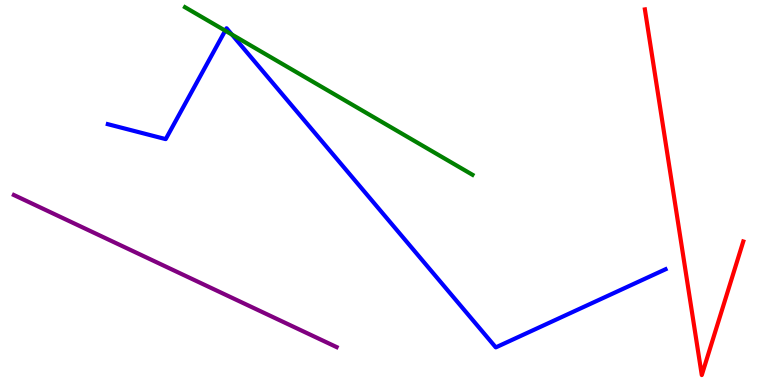[{'lines': ['blue', 'red'], 'intersections': []}, {'lines': ['green', 'red'], 'intersections': []}, {'lines': ['purple', 'red'], 'intersections': []}, {'lines': ['blue', 'green'], 'intersections': [{'x': 2.91, 'y': 9.2}, {'x': 2.99, 'y': 9.1}]}, {'lines': ['blue', 'purple'], 'intersections': []}, {'lines': ['green', 'purple'], 'intersections': []}]